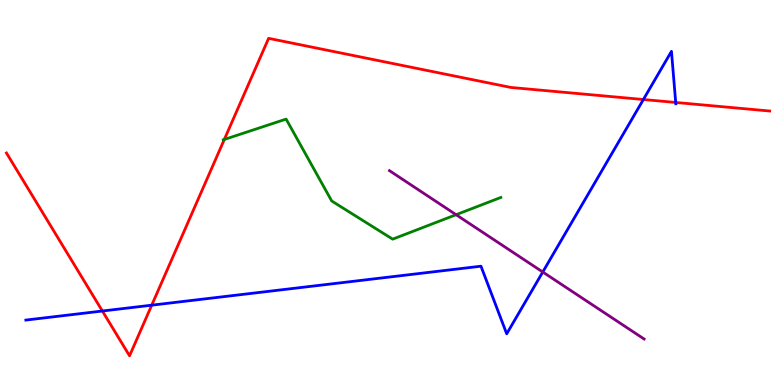[{'lines': ['blue', 'red'], 'intersections': [{'x': 1.32, 'y': 1.92}, {'x': 1.96, 'y': 2.07}, {'x': 8.3, 'y': 7.42}, {'x': 8.72, 'y': 7.34}]}, {'lines': ['green', 'red'], 'intersections': [{'x': 2.89, 'y': 6.38}]}, {'lines': ['purple', 'red'], 'intersections': []}, {'lines': ['blue', 'green'], 'intersections': []}, {'lines': ['blue', 'purple'], 'intersections': [{'x': 7.0, 'y': 2.93}]}, {'lines': ['green', 'purple'], 'intersections': [{'x': 5.89, 'y': 4.42}]}]